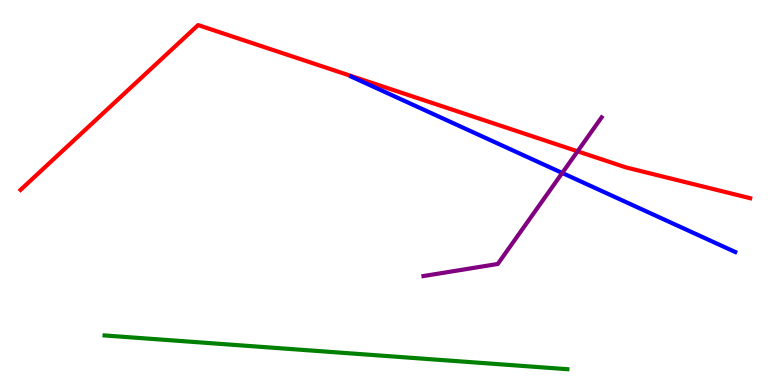[{'lines': ['blue', 'red'], 'intersections': []}, {'lines': ['green', 'red'], 'intersections': []}, {'lines': ['purple', 'red'], 'intersections': [{'x': 7.45, 'y': 6.07}]}, {'lines': ['blue', 'green'], 'intersections': []}, {'lines': ['blue', 'purple'], 'intersections': [{'x': 7.25, 'y': 5.51}]}, {'lines': ['green', 'purple'], 'intersections': []}]